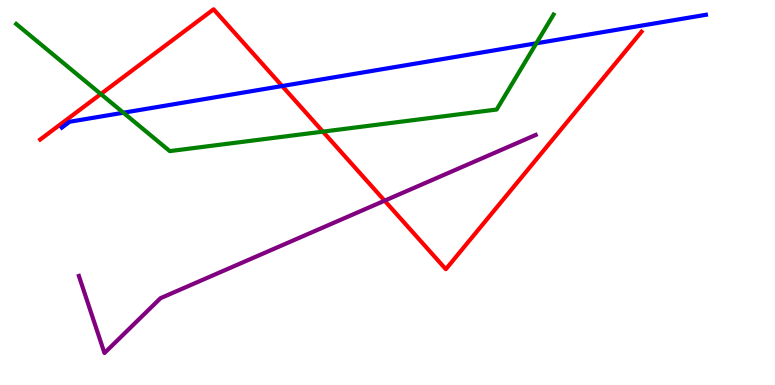[{'lines': ['blue', 'red'], 'intersections': [{'x': 3.64, 'y': 7.77}]}, {'lines': ['green', 'red'], 'intersections': [{'x': 1.3, 'y': 7.56}, {'x': 4.17, 'y': 6.58}]}, {'lines': ['purple', 'red'], 'intersections': [{'x': 4.96, 'y': 4.79}]}, {'lines': ['blue', 'green'], 'intersections': [{'x': 1.59, 'y': 7.07}, {'x': 6.92, 'y': 8.88}]}, {'lines': ['blue', 'purple'], 'intersections': []}, {'lines': ['green', 'purple'], 'intersections': []}]